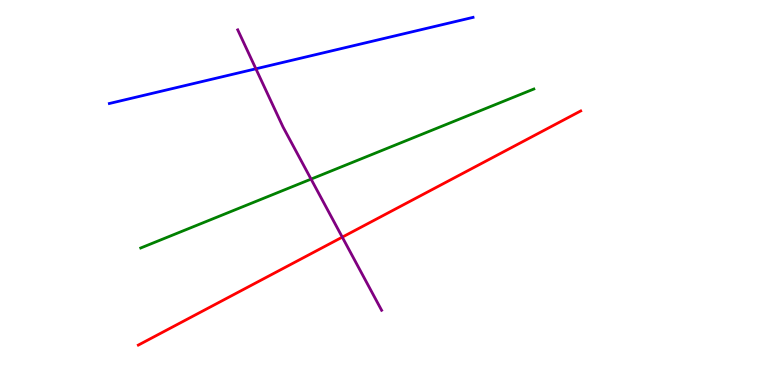[{'lines': ['blue', 'red'], 'intersections': []}, {'lines': ['green', 'red'], 'intersections': []}, {'lines': ['purple', 'red'], 'intersections': [{'x': 4.42, 'y': 3.84}]}, {'lines': ['blue', 'green'], 'intersections': []}, {'lines': ['blue', 'purple'], 'intersections': [{'x': 3.3, 'y': 8.21}]}, {'lines': ['green', 'purple'], 'intersections': [{'x': 4.01, 'y': 5.35}]}]